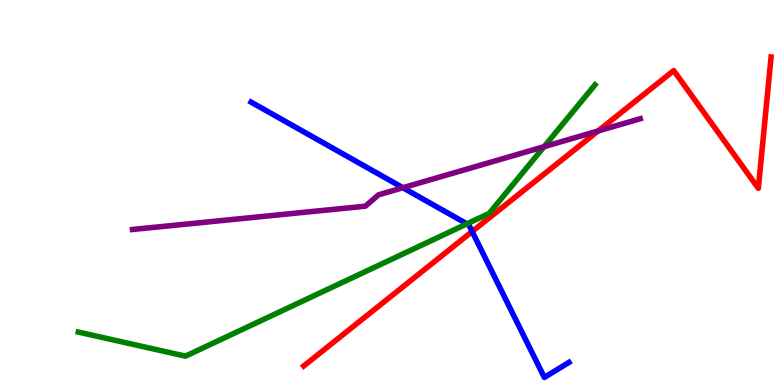[{'lines': ['blue', 'red'], 'intersections': [{'x': 6.09, 'y': 3.99}]}, {'lines': ['green', 'red'], 'intersections': []}, {'lines': ['purple', 'red'], 'intersections': [{'x': 7.72, 'y': 6.6}]}, {'lines': ['blue', 'green'], 'intersections': [{'x': 6.03, 'y': 4.19}]}, {'lines': ['blue', 'purple'], 'intersections': [{'x': 5.2, 'y': 5.12}]}, {'lines': ['green', 'purple'], 'intersections': [{'x': 7.02, 'y': 6.19}]}]